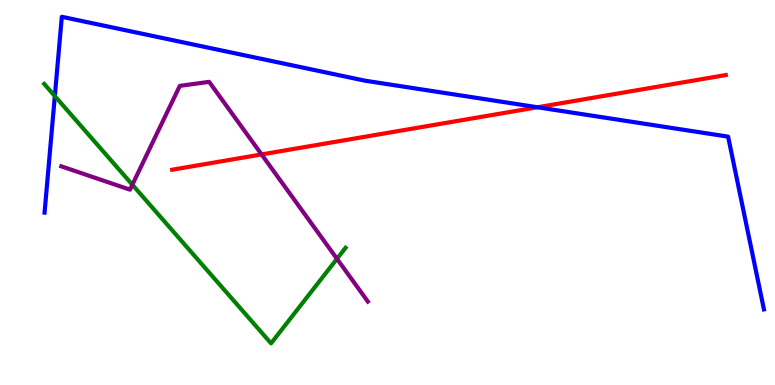[{'lines': ['blue', 'red'], 'intersections': [{'x': 6.93, 'y': 7.21}]}, {'lines': ['green', 'red'], 'intersections': []}, {'lines': ['purple', 'red'], 'intersections': [{'x': 3.38, 'y': 5.99}]}, {'lines': ['blue', 'green'], 'intersections': [{'x': 0.708, 'y': 7.5}]}, {'lines': ['blue', 'purple'], 'intersections': []}, {'lines': ['green', 'purple'], 'intersections': [{'x': 1.71, 'y': 5.2}, {'x': 4.35, 'y': 3.28}]}]